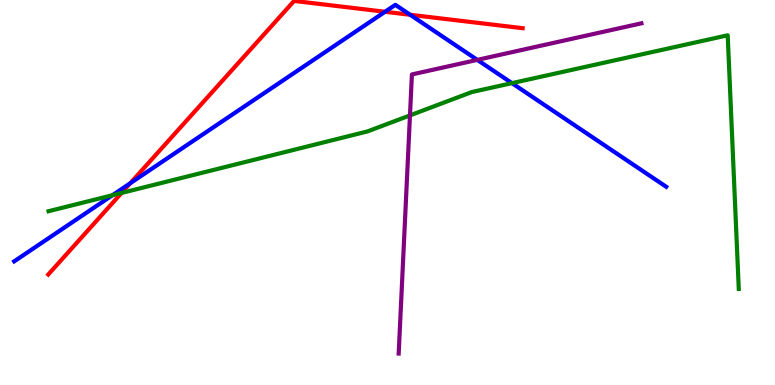[{'lines': ['blue', 'red'], 'intersections': [{'x': 1.68, 'y': 5.24}, {'x': 4.97, 'y': 9.69}, {'x': 5.29, 'y': 9.62}]}, {'lines': ['green', 'red'], 'intersections': [{'x': 1.57, 'y': 4.99}]}, {'lines': ['purple', 'red'], 'intersections': []}, {'lines': ['blue', 'green'], 'intersections': [{'x': 1.45, 'y': 4.93}, {'x': 6.61, 'y': 7.84}]}, {'lines': ['blue', 'purple'], 'intersections': [{'x': 6.16, 'y': 8.44}]}, {'lines': ['green', 'purple'], 'intersections': [{'x': 5.29, 'y': 7.0}]}]